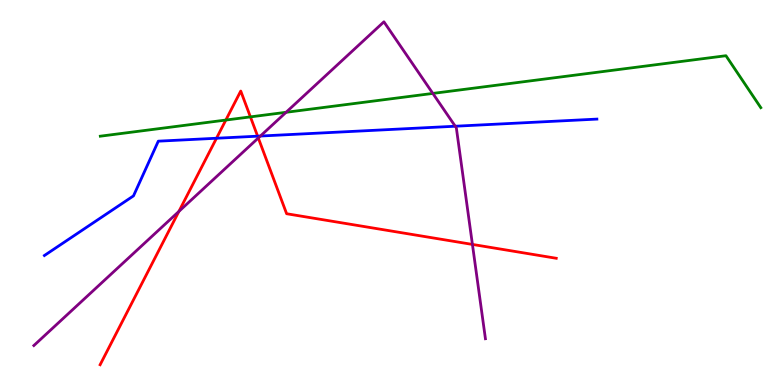[{'lines': ['blue', 'red'], 'intersections': [{'x': 2.79, 'y': 6.41}, {'x': 3.32, 'y': 6.46}]}, {'lines': ['green', 'red'], 'intersections': [{'x': 2.91, 'y': 6.88}, {'x': 3.23, 'y': 6.96}]}, {'lines': ['purple', 'red'], 'intersections': [{'x': 2.31, 'y': 4.51}, {'x': 3.33, 'y': 6.42}, {'x': 6.1, 'y': 3.65}]}, {'lines': ['blue', 'green'], 'intersections': []}, {'lines': ['blue', 'purple'], 'intersections': [{'x': 3.36, 'y': 6.47}, {'x': 5.87, 'y': 6.72}]}, {'lines': ['green', 'purple'], 'intersections': [{'x': 3.69, 'y': 7.08}, {'x': 5.58, 'y': 7.57}]}]